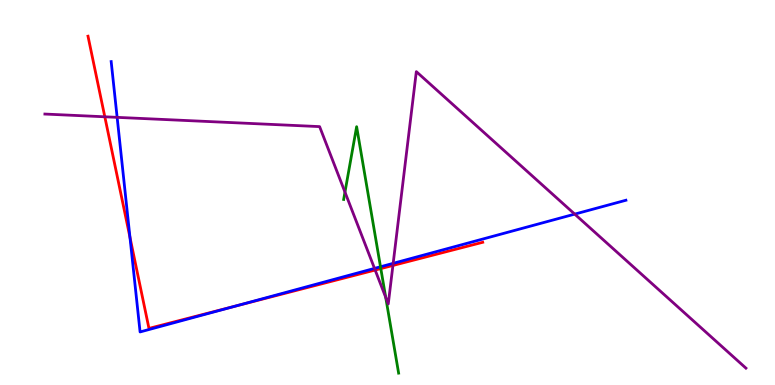[{'lines': ['blue', 'red'], 'intersections': [{'x': 1.68, 'y': 3.84}, {'x': 3.04, 'y': 2.05}]}, {'lines': ['green', 'red'], 'intersections': [{'x': 4.91, 'y': 3.02}]}, {'lines': ['purple', 'red'], 'intersections': [{'x': 1.35, 'y': 6.97}, {'x': 4.84, 'y': 2.99}, {'x': 5.07, 'y': 3.1}]}, {'lines': ['blue', 'green'], 'intersections': [{'x': 4.91, 'y': 3.07}]}, {'lines': ['blue', 'purple'], 'intersections': [{'x': 1.51, 'y': 6.95}, {'x': 4.83, 'y': 3.03}, {'x': 5.07, 'y': 3.16}, {'x': 7.42, 'y': 4.44}]}, {'lines': ['green', 'purple'], 'intersections': [{'x': 4.45, 'y': 5.01}, {'x': 4.98, 'y': 2.28}]}]